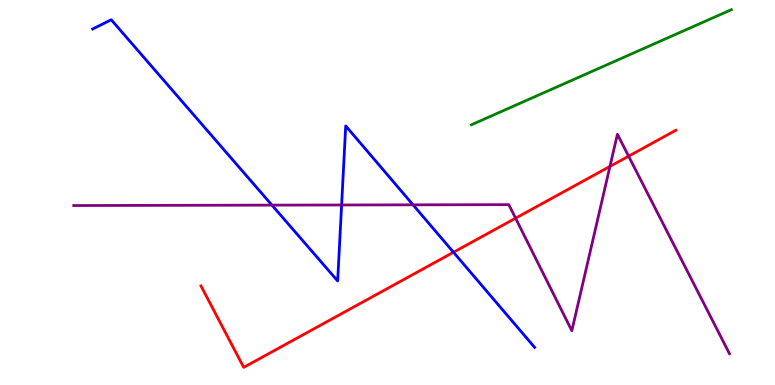[{'lines': ['blue', 'red'], 'intersections': [{'x': 5.85, 'y': 3.45}]}, {'lines': ['green', 'red'], 'intersections': []}, {'lines': ['purple', 'red'], 'intersections': [{'x': 6.65, 'y': 4.33}, {'x': 7.87, 'y': 5.68}, {'x': 8.11, 'y': 5.94}]}, {'lines': ['blue', 'green'], 'intersections': []}, {'lines': ['blue', 'purple'], 'intersections': [{'x': 3.51, 'y': 4.67}, {'x': 4.41, 'y': 4.68}, {'x': 5.33, 'y': 4.68}]}, {'lines': ['green', 'purple'], 'intersections': []}]